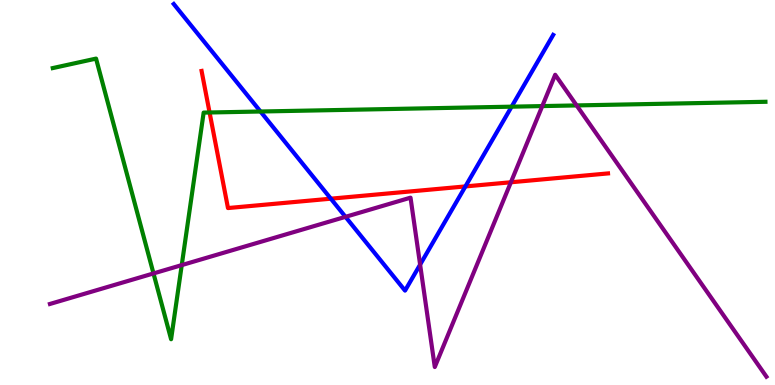[{'lines': ['blue', 'red'], 'intersections': [{'x': 4.27, 'y': 4.84}, {'x': 6.01, 'y': 5.16}]}, {'lines': ['green', 'red'], 'intersections': [{'x': 2.7, 'y': 7.08}]}, {'lines': ['purple', 'red'], 'intersections': [{'x': 6.59, 'y': 5.27}]}, {'lines': ['blue', 'green'], 'intersections': [{'x': 3.36, 'y': 7.1}, {'x': 6.6, 'y': 7.23}]}, {'lines': ['blue', 'purple'], 'intersections': [{'x': 4.46, 'y': 4.37}, {'x': 5.42, 'y': 3.13}]}, {'lines': ['green', 'purple'], 'intersections': [{'x': 1.98, 'y': 2.9}, {'x': 2.35, 'y': 3.11}, {'x': 7.0, 'y': 7.24}, {'x': 7.44, 'y': 7.26}]}]